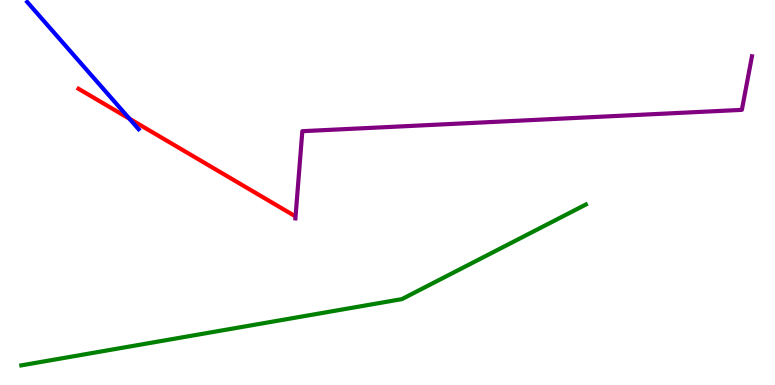[{'lines': ['blue', 'red'], 'intersections': [{'x': 1.67, 'y': 6.92}]}, {'lines': ['green', 'red'], 'intersections': []}, {'lines': ['purple', 'red'], 'intersections': []}, {'lines': ['blue', 'green'], 'intersections': []}, {'lines': ['blue', 'purple'], 'intersections': []}, {'lines': ['green', 'purple'], 'intersections': []}]